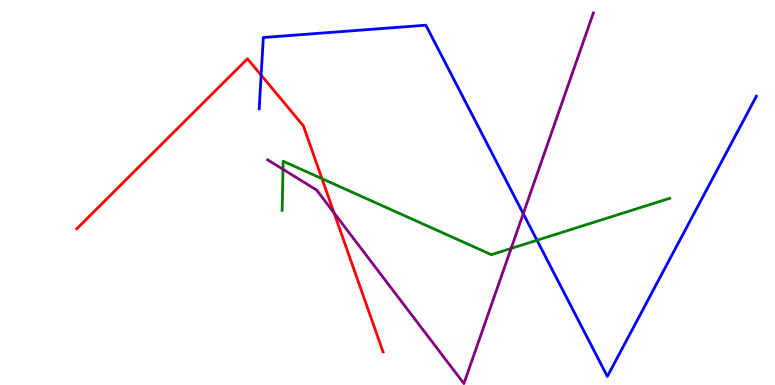[{'lines': ['blue', 'red'], 'intersections': [{'x': 3.37, 'y': 8.05}]}, {'lines': ['green', 'red'], 'intersections': [{'x': 4.15, 'y': 5.36}]}, {'lines': ['purple', 'red'], 'intersections': [{'x': 4.31, 'y': 4.47}]}, {'lines': ['blue', 'green'], 'intersections': [{'x': 6.93, 'y': 3.76}]}, {'lines': ['blue', 'purple'], 'intersections': [{'x': 6.75, 'y': 4.45}]}, {'lines': ['green', 'purple'], 'intersections': [{'x': 3.65, 'y': 5.6}, {'x': 6.59, 'y': 3.55}]}]